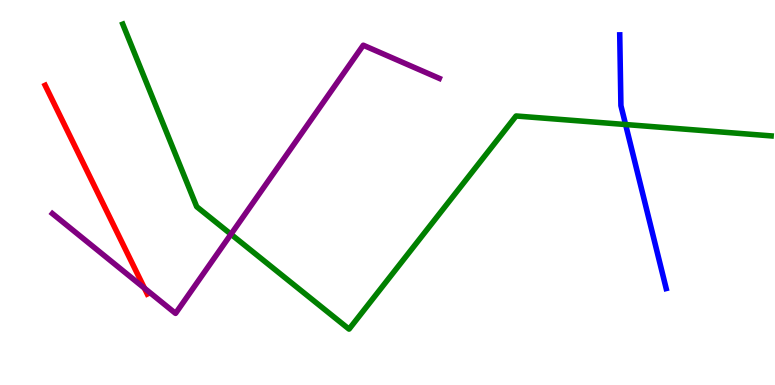[{'lines': ['blue', 'red'], 'intersections': []}, {'lines': ['green', 'red'], 'intersections': []}, {'lines': ['purple', 'red'], 'intersections': [{'x': 1.86, 'y': 2.52}]}, {'lines': ['blue', 'green'], 'intersections': [{'x': 8.07, 'y': 6.77}]}, {'lines': ['blue', 'purple'], 'intersections': []}, {'lines': ['green', 'purple'], 'intersections': [{'x': 2.98, 'y': 3.92}]}]